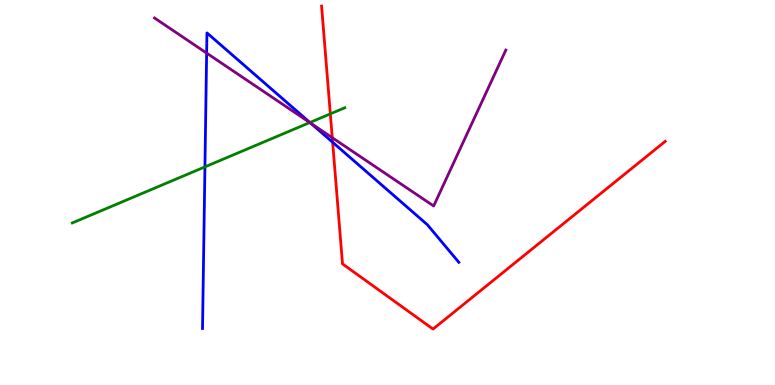[{'lines': ['blue', 'red'], 'intersections': [{'x': 4.29, 'y': 6.3}]}, {'lines': ['green', 'red'], 'intersections': [{'x': 4.26, 'y': 7.04}]}, {'lines': ['purple', 'red'], 'intersections': [{'x': 4.29, 'y': 6.42}]}, {'lines': ['blue', 'green'], 'intersections': [{'x': 2.64, 'y': 5.67}, {'x': 4.0, 'y': 6.82}]}, {'lines': ['blue', 'purple'], 'intersections': [{'x': 2.67, 'y': 8.62}, {'x': 4.01, 'y': 6.8}]}, {'lines': ['green', 'purple'], 'intersections': [{'x': 4.0, 'y': 6.82}]}]